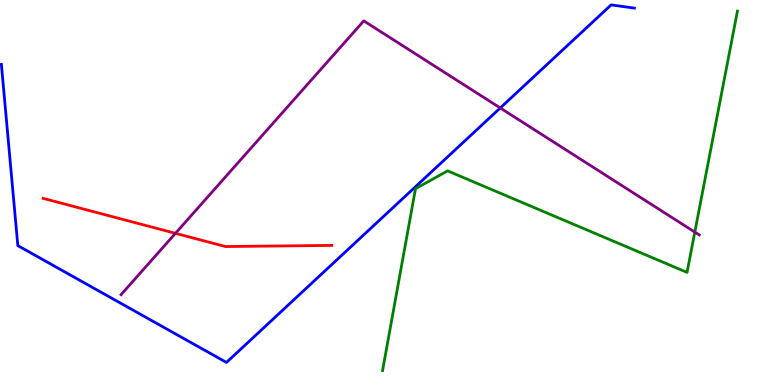[{'lines': ['blue', 'red'], 'intersections': []}, {'lines': ['green', 'red'], 'intersections': []}, {'lines': ['purple', 'red'], 'intersections': [{'x': 2.26, 'y': 3.94}]}, {'lines': ['blue', 'green'], 'intersections': []}, {'lines': ['blue', 'purple'], 'intersections': [{'x': 6.45, 'y': 7.2}]}, {'lines': ['green', 'purple'], 'intersections': [{'x': 8.97, 'y': 3.97}]}]